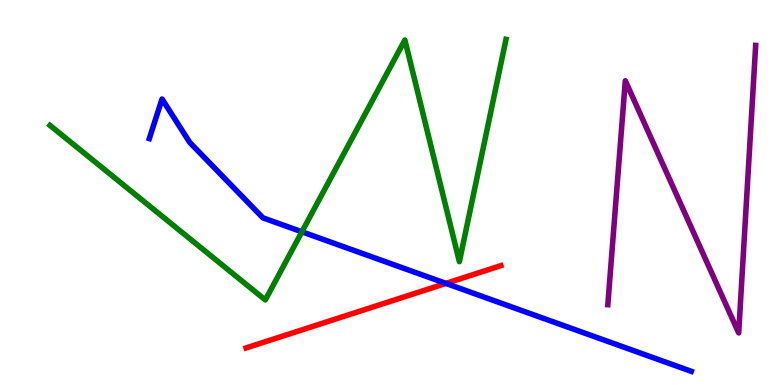[{'lines': ['blue', 'red'], 'intersections': [{'x': 5.75, 'y': 2.64}]}, {'lines': ['green', 'red'], 'intersections': []}, {'lines': ['purple', 'red'], 'intersections': []}, {'lines': ['blue', 'green'], 'intersections': [{'x': 3.9, 'y': 3.98}]}, {'lines': ['blue', 'purple'], 'intersections': []}, {'lines': ['green', 'purple'], 'intersections': []}]